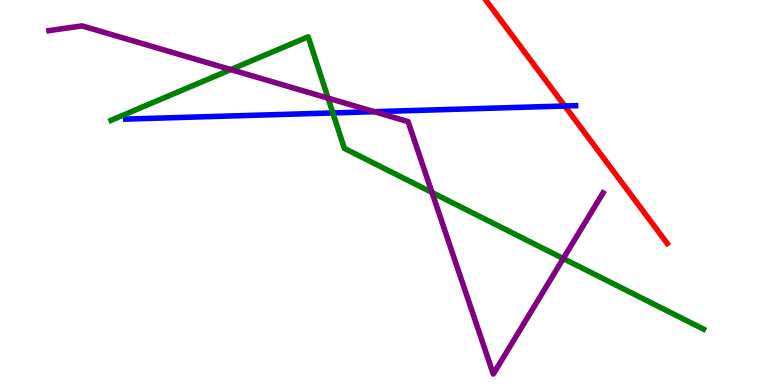[{'lines': ['blue', 'red'], 'intersections': [{'x': 7.29, 'y': 7.25}]}, {'lines': ['green', 'red'], 'intersections': []}, {'lines': ['purple', 'red'], 'intersections': []}, {'lines': ['blue', 'green'], 'intersections': [{'x': 4.29, 'y': 7.07}]}, {'lines': ['blue', 'purple'], 'intersections': [{'x': 4.83, 'y': 7.1}]}, {'lines': ['green', 'purple'], 'intersections': [{'x': 2.98, 'y': 8.19}, {'x': 4.23, 'y': 7.45}, {'x': 5.57, 'y': 5.0}, {'x': 7.27, 'y': 3.28}]}]